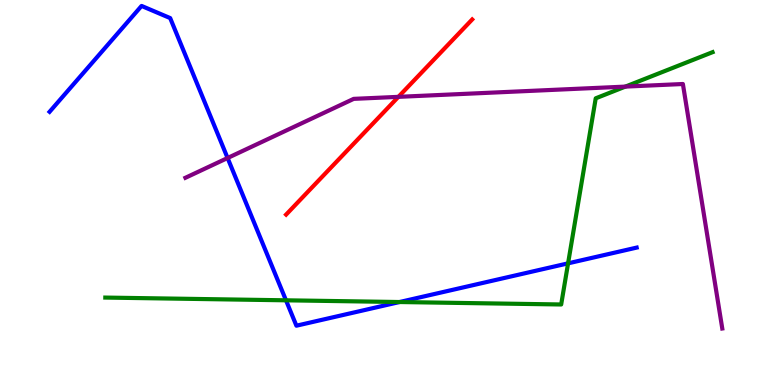[{'lines': ['blue', 'red'], 'intersections': []}, {'lines': ['green', 'red'], 'intersections': []}, {'lines': ['purple', 'red'], 'intersections': [{'x': 5.14, 'y': 7.48}]}, {'lines': ['blue', 'green'], 'intersections': [{'x': 3.69, 'y': 2.2}, {'x': 5.16, 'y': 2.16}, {'x': 7.33, 'y': 3.16}]}, {'lines': ['blue', 'purple'], 'intersections': [{'x': 2.94, 'y': 5.9}]}, {'lines': ['green', 'purple'], 'intersections': [{'x': 8.07, 'y': 7.75}]}]